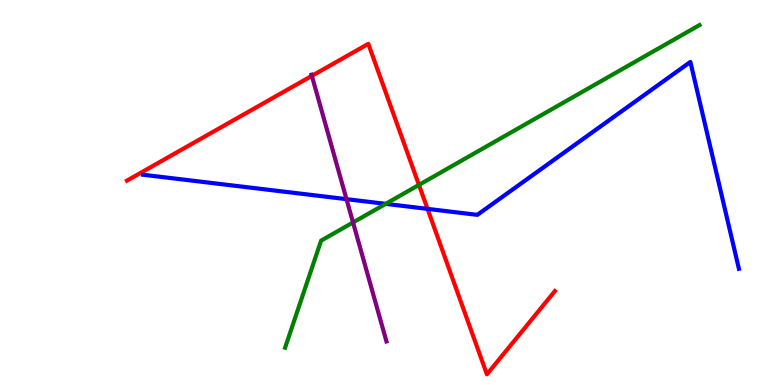[{'lines': ['blue', 'red'], 'intersections': [{'x': 5.52, 'y': 4.57}]}, {'lines': ['green', 'red'], 'intersections': [{'x': 5.41, 'y': 5.2}]}, {'lines': ['purple', 'red'], 'intersections': [{'x': 4.02, 'y': 8.03}]}, {'lines': ['blue', 'green'], 'intersections': [{'x': 4.98, 'y': 4.71}]}, {'lines': ['blue', 'purple'], 'intersections': [{'x': 4.47, 'y': 4.83}]}, {'lines': ['green', 'purple'], 'intersections': [{'x': 4.56, 'y': 4.22}]}]